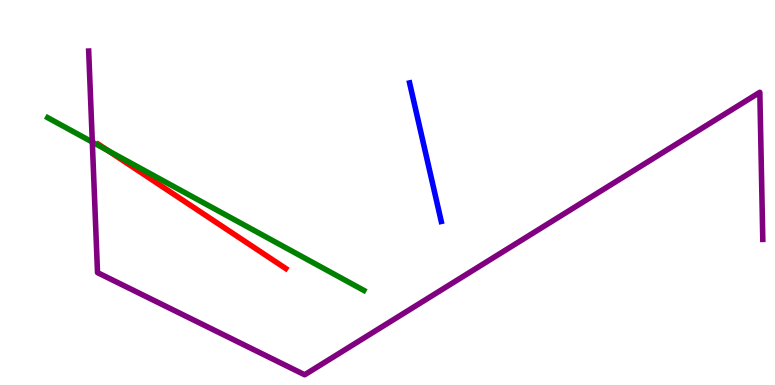[{'lines': ['blue', 'red'], 'intersections': []}, {'lines': ['green', 'red'], 'intersections': [{'x': 1.39, 'y': 6.09}]}, {'lines': ['purple', 'red'], 'intersections': []}, {'lines': ['blue', 'green'], 'intersections': []}, {'lines': ['blue', 'purple'], 'intersections': []}, {'lines': ['green', 'purple'], 'intersections': [{'x': 1.19, 'y': 6.31}]}]